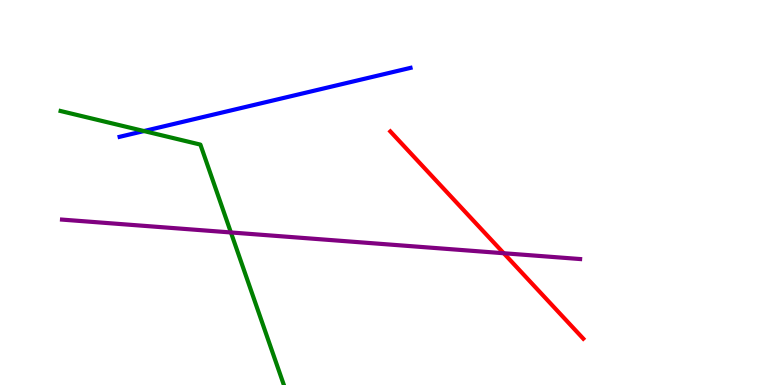[{'lines': ['blue', 'red'], 'intersections': []}, {'lines': ['green', 'red'], 'intersections': []}, {'lines': ['purple', 'red'], 'intersections': [{'x': 6.5, 'y': 3.42}]}, {'lines': ['blue', 'green'], 'intersections': [{'x': 1.86, 'y': 6.6}]}, {'lines': ['blue', 'purple'], 'intersections': []}, {'lines': ['green', 'purple'], 'intersections': [{'x': 2.98, 'y': 3.96}]}]